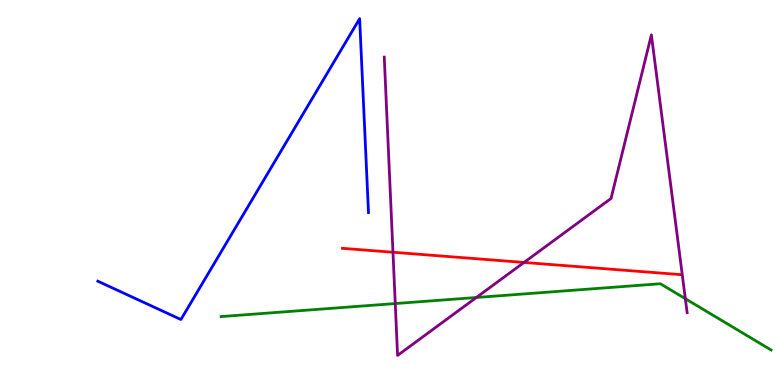[{'lines': ['blue', 'red'], 'intersections': []}, {'lines': ['green', 'red'], 'intersections': []}, {'lines': ['purple', 'red'], 'intersections': [{'x': 5.07, 'y': 3.45}, {'x': 6.76, 'y': 3.18}]}, {'lines': ['blue', 'green'], 'intersections': []}, {'lines': ['blue', 'purple'], 'intersections': []}, {'lines': ['green', 'purple'], 'intersections': [{'x': 5.1, 'y': 2.12}, {'x': 6.15, 'y': 2.27}, {'x': 8.84, 'y': 2.24}]}]